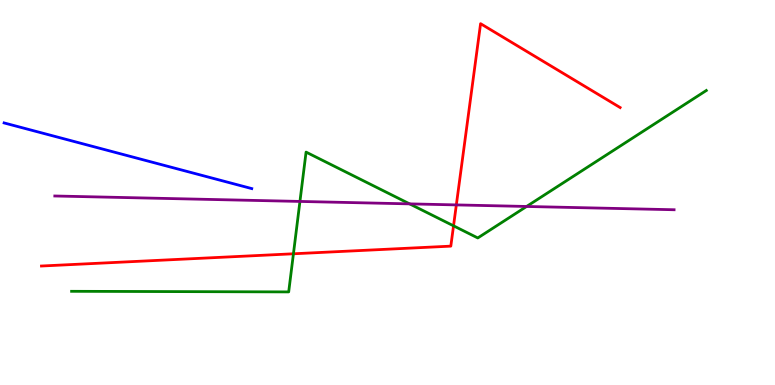[{'lines': ['blue', 'red'], 'intersections': []}, {'lines': ['green', 'red'], 'intersections': [{'x': 3.79, 'y': 3.41}, {'x': 5.85, 'y': 4.13}]}, {'lines': ['purple', 'red'], 'intersections': [{'x': 5.89, 'y': 4.68}]}, {'lines': ['blue', 'green'], 'intersections': []}, {'lines': ['blue', 'purple'], 'intersections': []}, {'lines': ['green', 'purple'], 'intersections': [{'x': 3.87, 'y': 4.77}, {'x': 5.29, 'y': 4.7}, {'x': 6.79, 'y': 4.64}]}]